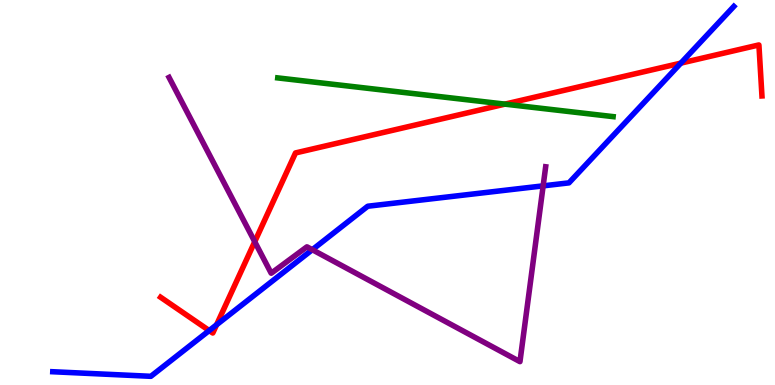[{'lines': ['blue', 'red'], 'intersections': [{'x': 2.7, 'y': 1.41}, {'x': 2.79, 'y': 1.56}, {'x': 8.79, 'y': 8.36}]}, {'lines': ['green', 'red'], 'intersections': [{'x': 6.52, 'y': 7.3}]}, {'lines': ['purple', 'red'], 'intersections': [{'x': 3.29, 'y': 3.72}]}, {'lines': ['blue', 'green'], 'intersections': []}, {'lines': ['blue', 'purple'], 'intersections': [{'x': 4.03, 'y': 3.51}, {'x': 7.01, 'y': 5.17}]}, {'lines': ['green', 'purple'], 'intersections': []}]